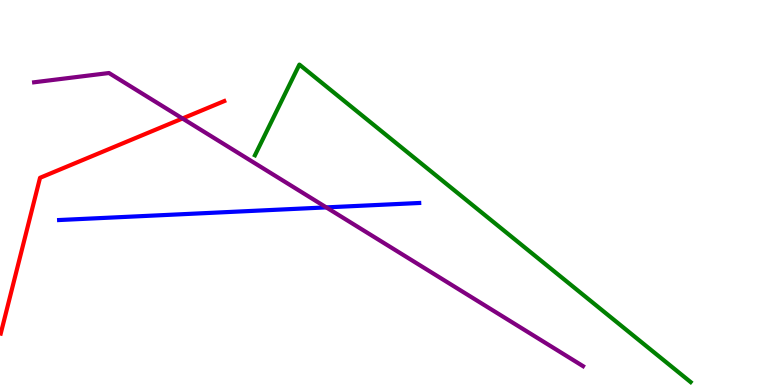[{'lines': ['blue', 'red'], 'intersections': []}, {'lines': ['green', 'red'], 'intersections': []}, {'lines': ['purple', 'red'], 'intersections': [{'x': 2.35, 'y': 6.92}]}, {'lines': ['blue', 'green'], 'intersections': []}, {'lines': ['blue', 'purple'], 'intersections': [{'x': 4.21, 'y': 4.61}]}, {'lines': ['green', 'purple'], 'intersections': []}]